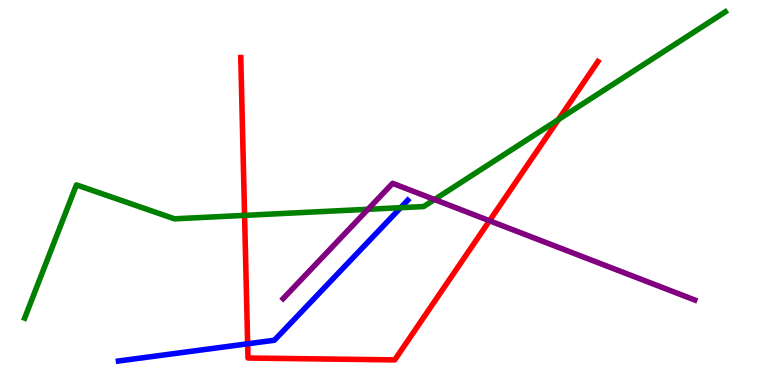[{'lines': ['blue', 'red'], 'intersections': [{'x': 3.2, 'y': 1.07}]}, {'lines': ['green', 'red'], 'intersections': [{'x': 3.16, 'y': 4.41}, {'x': 7.21, 'y': 6.89}]}, {'lines': ['purple', 'red'], 'intersections': [{'x': 6.32, 'y': 4.27}]}, {'lines': ['blue', 'green'], 'intersections': [{'x': 5.17, 'y': 4.61}]}, {'lines': ['blue', 'purple'], 'intersections': []}, {'lines': ['green', 'purple'], 'intersections': [{'x': 4.75, 'y': 4.56}, {'x': 5.61, 'y': 4.82}]}]